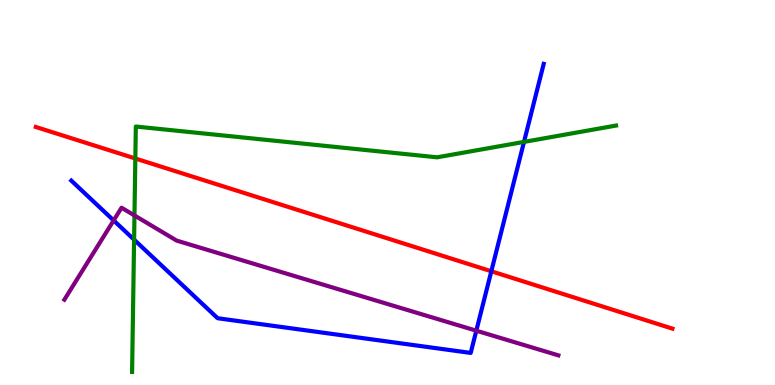[{'lines': ['blue', 'red'], 'intersections': [{'x': 6.34, 'y': 2.95}]}, {'lines': ['green', 'red'], 'intersections': [{'x': 1.75, 'y': 5.88}]}, {'lines': ['purple', 'red'], 'intersections': []}, {'lines': ['blue', 'green'], 'intersections': [{'x': 1.73, 'y': 3.77}, {'x': 6.76, 'y': 6.31}]}, {'lines': ['blue', 'purple'], 'intersections': [{'x': 1.47, 'y': 4.27}, {'x': 6.15, 'y': 1.41}]}, {'lines': ['green', 'purple'], 'intersections': [{'x': 1.74, 'y': 4.4}]}]